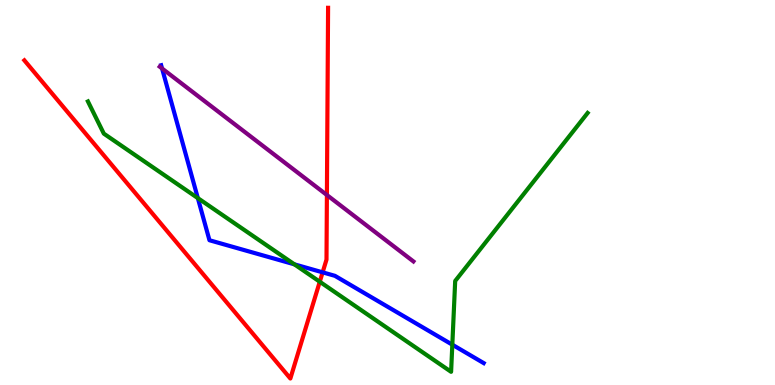[{'lines': ['blue', 'red'], 'intersections': [{'x': 4.16, 'y': 2.93}]}, {'lines': ['green', 'red'], 'intersections': [{'x': 4.13, 'y': 2.68}]}, {'lines': ['purple', 'red'], 'intersections': [{'x': 4.22, 'y': 4.93}]}, {'lines': ['blue', 'green'], 'intersections': [{'x': 2.55, 'y': 4.85}, {'x': 3.8, 'y': 3.13}, {'x': 5.84, 'y': 1.05}]}, {'lines': ['blue', 'purple'], 'intersections': [{'x': 2.09, 'y': 8.22}]}, {'lines': ['green', 'purple'], 'intersections': []}]